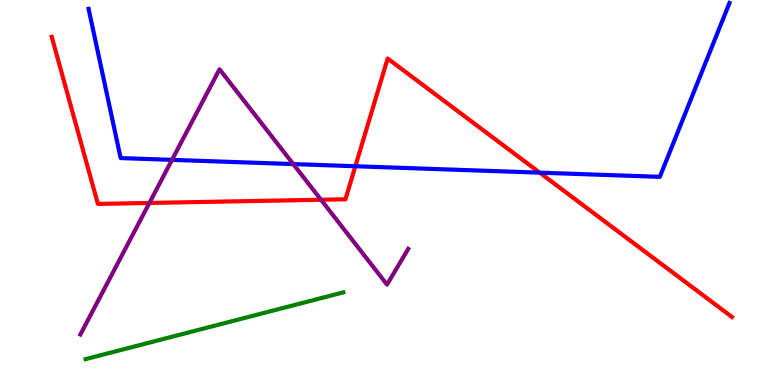[{'lines': ['blue', 'red'], 'intersections': [{'x': 4.59, 'y': 5.68}, {'x': 6.96, 'y': 5.52}]}, {'lines': ['green', 'red'], 'intersections': []}, {'lines': ['purple', 'red'], 'intersections': [{'x': 1.93, 'y': 4.73}, {'x': 4.14, 'y': 4.81}]}, {'lines': ['blue', 'green'], 'intersections': []}, {'lines': ['blue', 'purple'], 'intersections': [{'x': 2.22, 'y': 5.85}, {'x': 3.78, 'y': 5.74}]}, {'lines': ['green', 'purple'], 'intersections': []}]